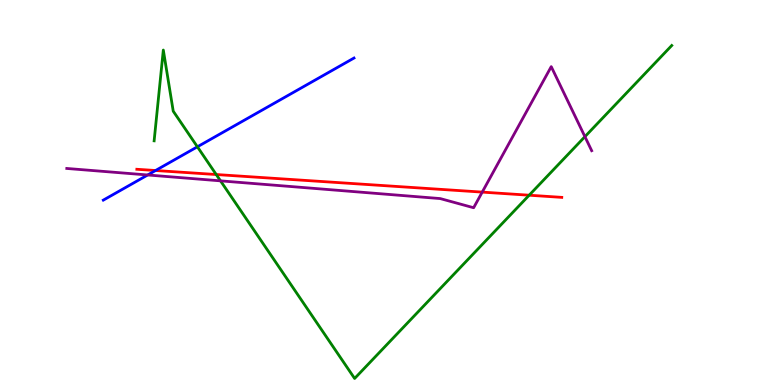[{'lines': ['blue', 'red'], 'intersections': [{'x': 2.01, 'y': 5.57}]}, {'lines': ['green', 'red'], 'intersections': [{'x': 2.79, 'y': 5.47}, {'x': 6.83, 'y': 4.93}]}, {'lines': ['purple', 'red'], 'intersections': [{'x': 6.22, 'y': 5.01}]}, {'lines': ['blue', 'green'], 'intersections': [{'x': 2.55, 'y': 6.19}]}, {'lines': ['blue', 'purple'], 'intersections': [{'x': 1.91, 'y': 5.46}]}, {'lines': ['green', 'purple'], 'intersections': [{'x': 2.85, 'y': 5.3}, {'x': 7.55, 'y': 6.45}]}]